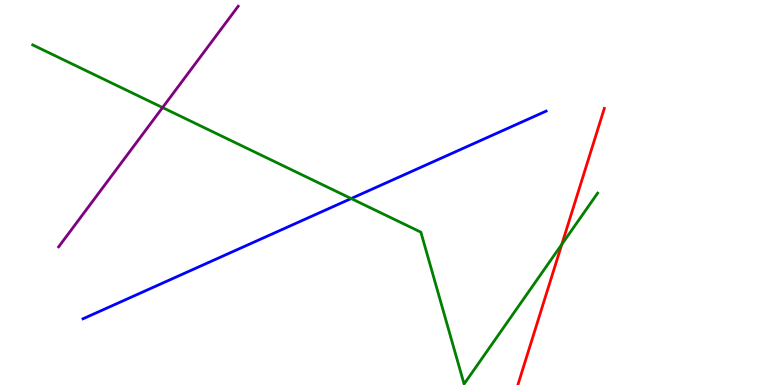[{'lines': ['blue', 'red'], 'intersections': []}, {'lines': ['green', 'red'], 'intersections': [{'x': 7.25, 'y': 3.65}]}, {'lines': ['purple', 'red'], 'intersections': []}, {'lines': ['blue', 'green'], 'intersections': [{'x': 4.53, 'y': 4.84}]}, {'lines': ['blue', 'purple'], 'intersections': []}, {'lines': ['green', 'purple'], 'intersections': [{'x': 2.1, 'y': 7.21}]}]